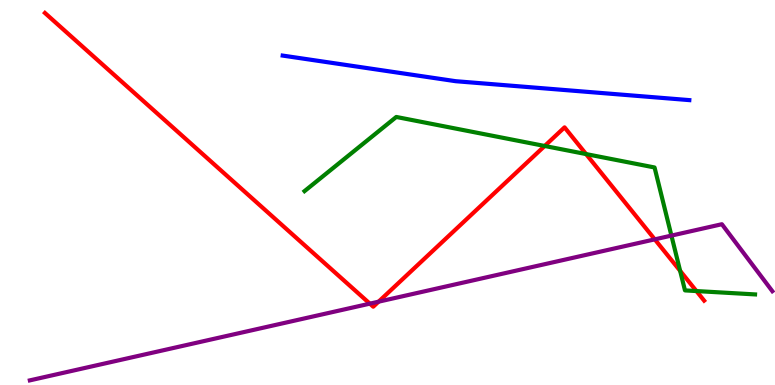[{'lines': ['blue', 'red'], 'intersections': []}, {'lines': ['green', 'red'], 'intersections': [{'x': 7.03, 'y': 6.21}, {'x': 7.56, 'y': 6.0}, {'x': 8.78, 'y': 2.97}, {'x': 8.99, 'y': 2.44}]}, {'lines': ['purple', 'red'], 'intersections': [{'x': 4.77, 'y': 2.11}, {'x': 4.88, 'y': 2.16}, {'x': 8.45, 'y': 3.78}]}, {'lines': ['blue', 'green'], 'intersections': []}, {'lines': ['blue', 'purple'], 'intersections': []}, {'lines': ['green', 'purple'], 'intersections': [{'x': 8.66, 'y': 3.88}]}]